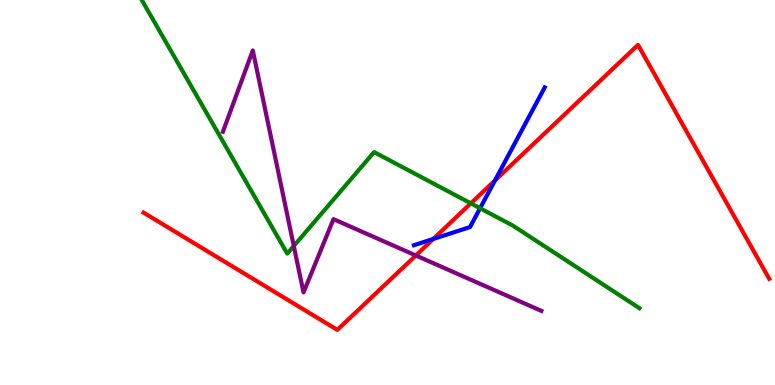[{'lines': ['blue', 'red'], 'intersections': [{'x': 5.59, 'y': 3.79}, {'x': 6.39, 'y': 5.31}]}, {'lines': ['green', 'red'], 'intersections': [{'x': 6.08, 'y': 4.72}]}, {'lines': ['purple', 'red'], 'intersections': [{'x': 5.37, 'y': 3.36}]}, {'lines': ['blue', 'green'], 'intersections': [{'x': 6.19, 'y': 4.59}]}, {'lines': ['blue', 'purple'], 'intersections': []}, {'lines': ['green', 'purple'], 'intersections': [{'x': 3.79, 'y': 3.61}]}]